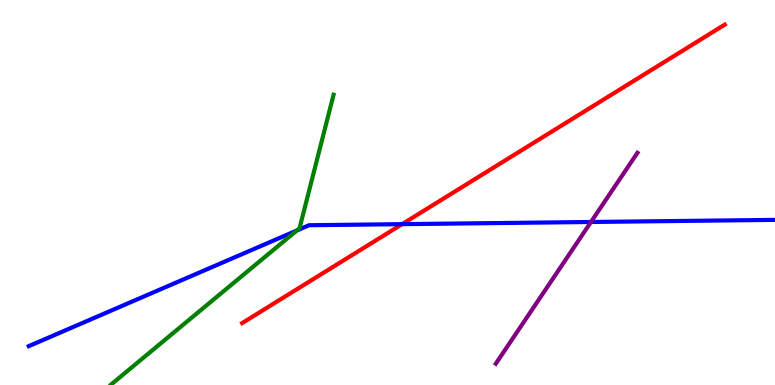[{'lines': ['blue', 'red'], 'intersections': [{'x': 5.19, 'y': 4.18}]}, {'lines': ['green', 'red'], 'intersections': []}, {'lines': ['purple', 'red'], 'intersections': []}, {'lines': ['blue', 'green'], 'intersections': [{'x': 3.83, 'y': 4.01}]}, {'lines': ['blue', 'purple'], 'intersections': [{'x': 7.63, 'y': 4.23}]}, {'lines': ['green', 'purple'], 'intersections': []}]